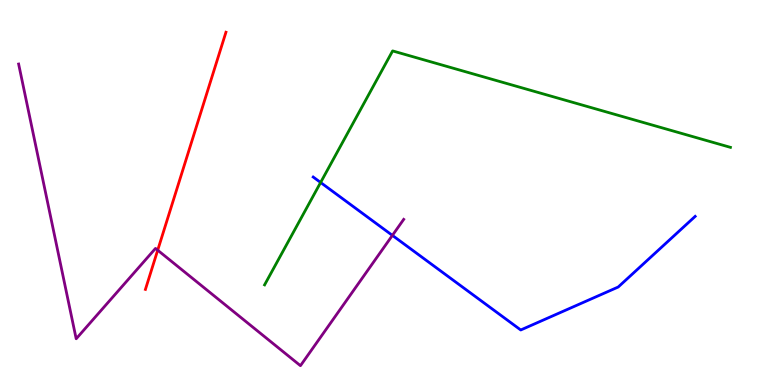[{'lines': ['blue', 'red'], 'intersections': []}, {'lines': ['green', 'red'], 'intersections': []}, {'lines': ['purple', 'red'], 'intersections': [{'x': 2.03, 'y': 3.5}]}, {'lines': ['blue', 'green'], 'intersections': [{'x': 4.14, 'y': 5.26}]}, {'lines': ['blue', 'purple'], 'intersections': [{'x': 5.06, 'y': 3.89}]}, {'lines': ['green', 'purple'], 'intersections': []}]